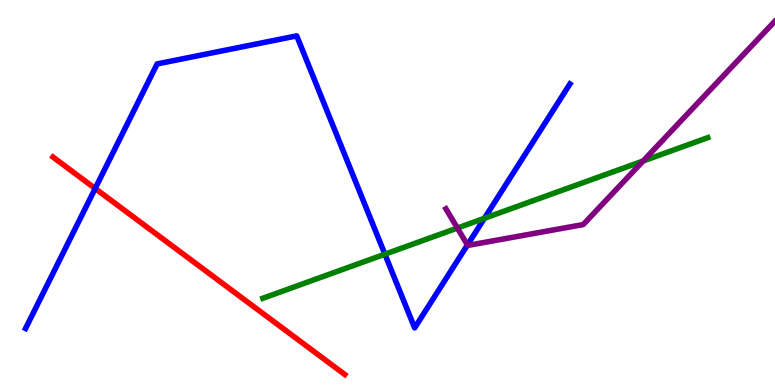[{'lines': ['blue', 'red'], 'intersections': [{'x': 1.23, 'y': 5.1}]}, {'lines': ['green', 'red'], 'intersections': []}, {'lines': ['purple', 'red'], 'intersections': []}, {'lines': ['blue', 'green'], 'intersections': [{'x': 4.97, 'y': 3.4}, {'x': 6.25, 'y': 4.33}]}, {'lines': ['blue', 'purple'], 'intersections': [{'x': 6.03, 'y': 3.64}]}, {'lines': ['green', 'purple'], 'intersections': [{'x': 5.9, 'y': 4.08}, {'x': 8.3, 'y': 5.82}]}]